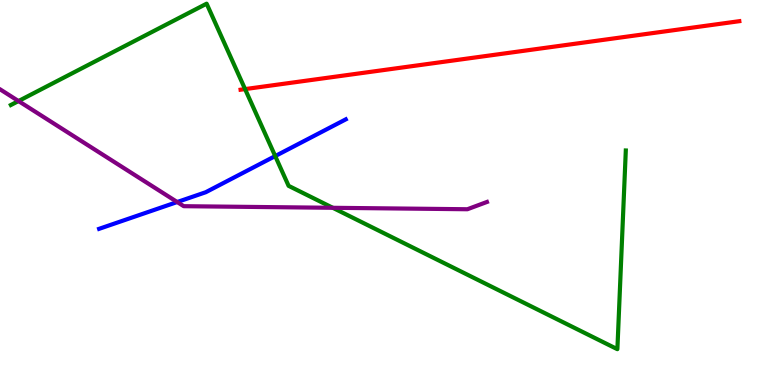[{'lines': ['blue', 'red'], 'intersections': []}, {'lines': ['green', 'red'], 'intersections': [{'x': 3.16, 'y': 7.69}]}, {'lines': ['purple', 'red'], 'intersections': []}, {'lines': ['blue', 'green'], 'intersections': [{'x': 3.55, 'y': 5.95}]}, {'lines': ['blue', 'purple'], 'intersections': [{'x': 2.29, 'y': 4.75}]}, {'lines': ['green', 'purple'], 'intersections': [{'x': 0.239, 'y': 7.38}, {'x': 4.29, 'y': 4.6}]}]